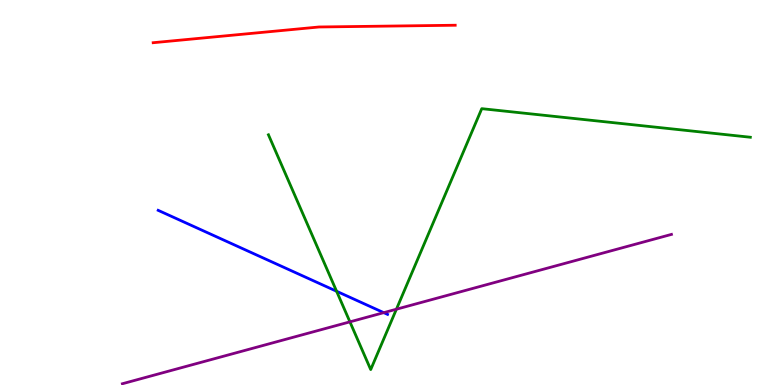[{'lines': ['blue', 'red'], 'intersections': []}, {'lines': ['green', 'red'], 'intersections': []}, {'lines': ['purple', 'red'], 'intersections': []}, {'lines': ['blue', 'green'], 'intersections': [{'x': 4.34, 'y': 2.43}]}, {'lines': ['blue', 'purple'], 'intersections': [{'x': 4.95, 'y': 1.88}]}, {'lines': ['green', 'purple'], 'intersections': [{'x': 4.52, 'y': 1.64}, {'x': 5.11, 'y': 1.97}]}]